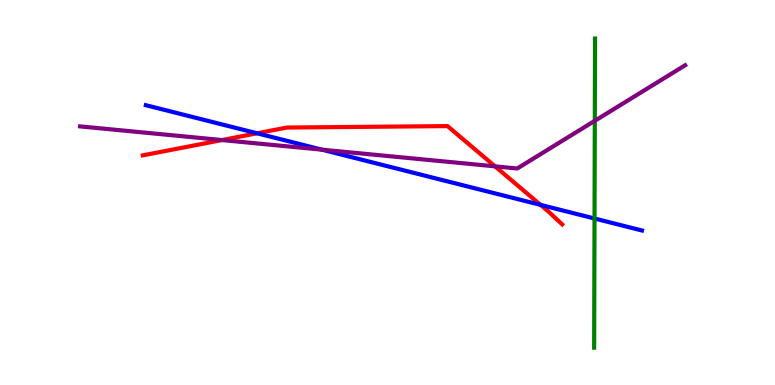[{'lines': ['blue', 'red'], 'intersections': [{'x': 3.32, 'y': 6.54}, {'x': 6.97, 'y': 4.68}]}, {'lines': ['green', 'red'], 'intersections': []}, {'lines': ['purple', 'red'], 'intersections': [{'x': 2.86, 'y': 6.36}, {'x': 6.39, 'y': 5.68}]}, {'lines': ['blue', 'green'], 'intersections': [{'x': 7.67, 'y': 4.32}]}, {'lines': ['blue', 'purple'], 'intersections': [{'x': 4.16, 'y': 6.11}]}, {'lines': ['green', 'purple'], 'intersections': [{'x': 7.67, 'y': 6.86}]}]